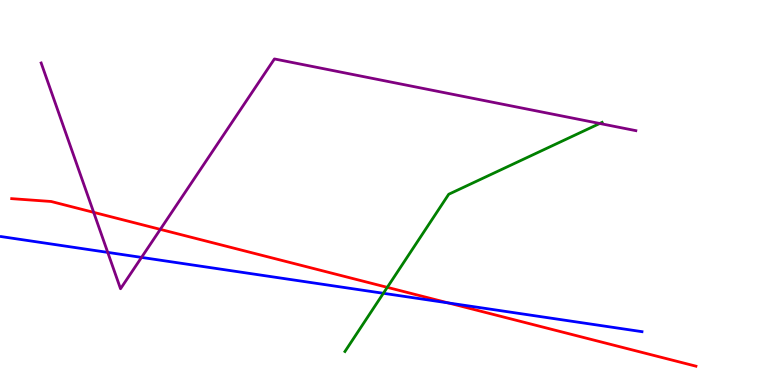[{'lines': ['blue', 'red'], 'intersections': [{'x': 5.78, 'y': 2.13}]}, {'lines': ['green', 'red'], 'intersections': [{'x': 5.0, 'y': 2.54}]}, {'lines': ['purple', 'red'], 'intersections': [{'x': 1.21, 'y': 4.48}, {'x': 2.07, 'y': 4.04}]}, {'lines': ['blue', 'green'], 'intersections': [{'x': 4.95, 'y': 2.38}]}, {'lines': ['blue', 'purple'], 'intersections': [{'x': 1.39, 'y': 3.44}, {'x': 1.83, 'y': 3.31}]}, {'lines': ['green', 'purple'], 'intersections': [{'x': 7.74, 'y': 6.79}]}]